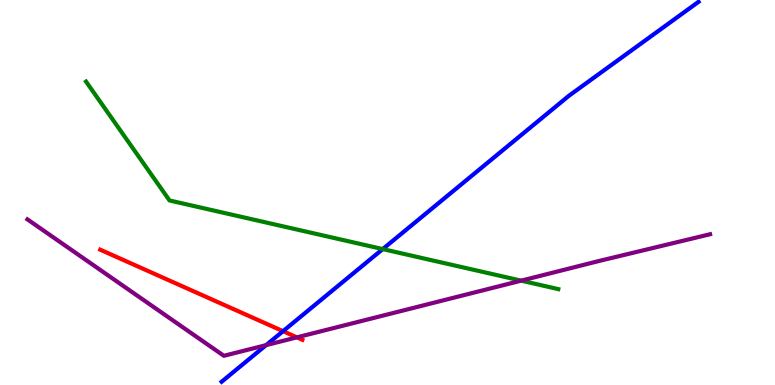[{'lines': ['blue', 'red'], 'intersections': [{'x': 3.65, 'y': 1.4}]}, {'lines': ['green', 'red'], 'intersections': []}, {'lines': ['purple', 'red'], 'intersections': [{'x': 3.83, 'y': 1.24}]}, {'lines': ['blue', 'green'], 'intersections': [{'x': 4.94, 'y': 3.53}]}, {'lines': ['blue', 'purple'], 'intersections': [{'x': 3.43, 'y': 1.04}]}, {'lines': ['green', 'purple'], 'intersections': [{'x': 6.73, 'y': 2.71}]}]